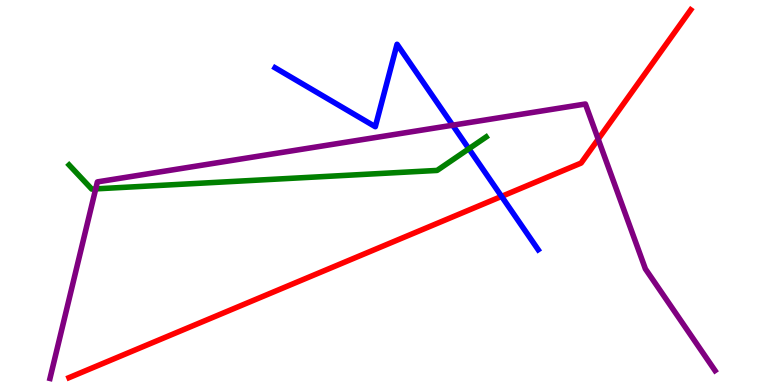[{'lines': ['blue', 'red'], 'intersections': [{'x': 6.47, 'y': 4.9}]}, {'lines': ['green', 'red'], 'intersections': []}, {'lines': ['purple', 'red'], 'intersections': [{'x': 7.72, 'y': 6.39}]}, {'lines': ['blue', 'green'], 'intersections': [{'x': 6.05, 'y': 6.14}]}, {'lines': ['blue', 'purple'], 'intersections': [{'x': 5.84, 'y': 6.75}]}, {'lines': ['green', 'purple'], 'intersections': [{'x': 1.23, 'y': 5.09}]}]